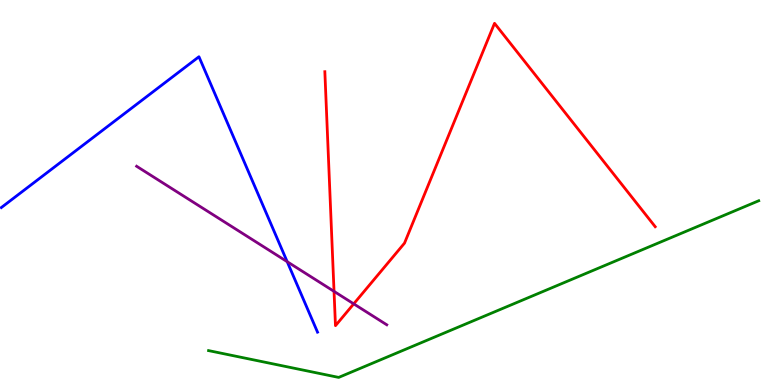[{'lines': ['blue', 'red'], 'intersections': []}, {'lines': ['green', 'red'], 'intersections': []}, {'lines': ['purple', 'red'], 'intersections': [{'x': 4.31, 'y': 2.43}, {'x': 4.56, 'y': 2.11}]}, {'lines': ['blue', 'green'], 'intersections': []}, {'lines': ['blue', 'purple'], 'intersections': [{'x': 3.71, 'y': 3.2}]}, {'lines': ['green', 'purple'], 'intersections': []}]